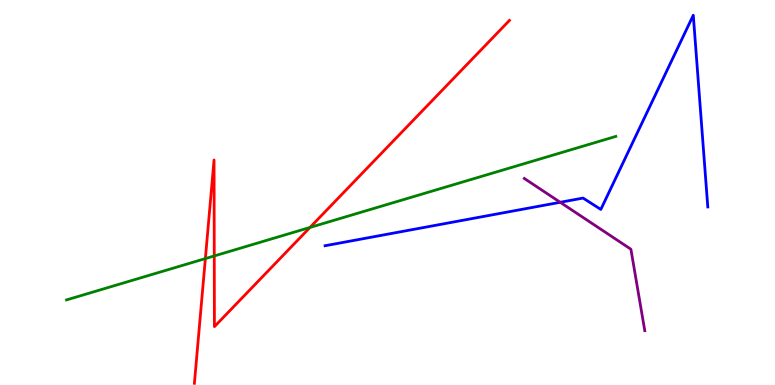[{'lines': ['blue', 'red'], 'intersections': []}, {'lines': ['green', 'red'], 'intersections': [{'x': 2.65, 'y': 3.28}, {'x': 2.76, 'y': 3.35}, {'x': 4.0, 'y': 4.09}]}, {'lines': ['purple', 'red'], 'intersections': []}, {'lines': ['blue', 'green'], 'intersections': []}, {'lines': ['blue', 'purple'], 'intersections': [{'x': 7.23, 'y': 4.75}]}, {'lines': ['green', 'purple'], 'intersections': []}]